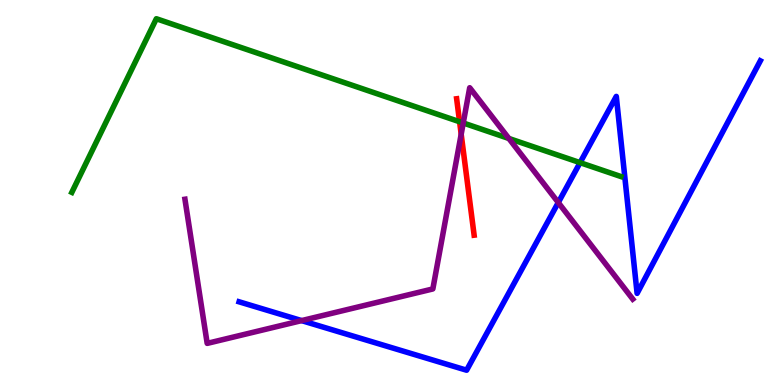[{'lines': ['blue', 'red'], 'intersections': []}, {'lines': ['green', 'red'], 'intersections': [{'x': 5.93, 'y': 6.84}]}, {'lines': ['purple', 'red'], 'intersections': [{'x': 5.95, 'y': 6.51}]}, {'lines': ['blue', 'green'], 'intersections': [{'x': 7.48, 'y': 5.78}]}, {'lines': ['blue', 'purple'], 'intersections': [{'x': 3.89, 'y': 1.67}, {'x': 7.2, 'y': 4.74}]}, {'lines': ['green', 'purple'], 'intersections': [{'x': 5.98, 'y': 6.81}, {'x': 6.57, 'y': 6.4}]}]